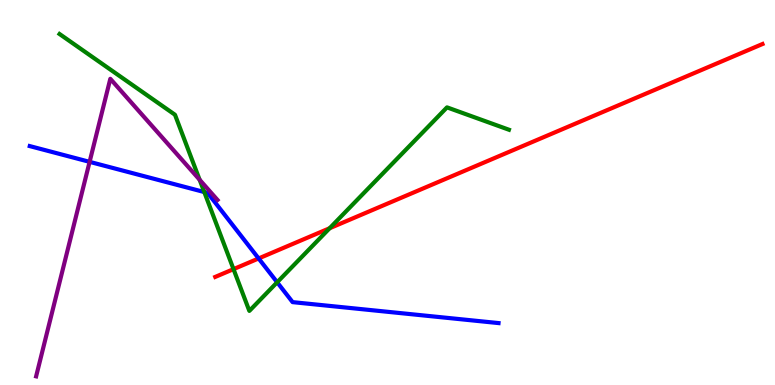[{'lines': ['blue', 'red'], 'intersections': [{'x': 3.34, 'y': 3.29}]}, {'lines': ['green', 'red'], 'intersections': [{'x': 3.01, 'y': 3.01}, {'x': 4.25, 'y': 4.07}]}, {'lines': ['purple', 'red'], 'intersections': []}, {'lines': ['blue', 'green'], 'intersections': [{'x': 2.64, 'y': 5.01}, {'x': 3.58, 'y': 2.67}]}, {'lines': ['blue', 'purple'], 'intersections': [{'x': 1.16, 'y': 5.8}]}, {'lines': ['green', 'purple'], 'intersections': [{'x': 2.58, 'y': 5.33}]}]